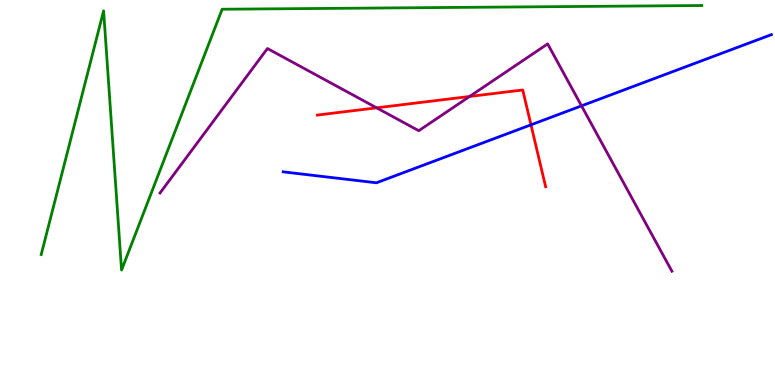[{'lines': ['blue', 'red'], 'intersections': [{'x': 6.85, 'y': 6.76}]}, {'lines': ['green', 'red'], 'intersections': []}, {'lines': ['purple', 'red'], 'intersections': [{'x': 4.86, 'y': 7.2}, {'x': 6.06, 'y': 7.49}]}, {'lines': ['blue', 'green'], 'intersections': []}, {'lines': ['blue', 'purple'], 'intersections': [{'x': 7.5, 'y': 7.25}]}, {'lines': ['green', 'purple'], 'intersections': []}]